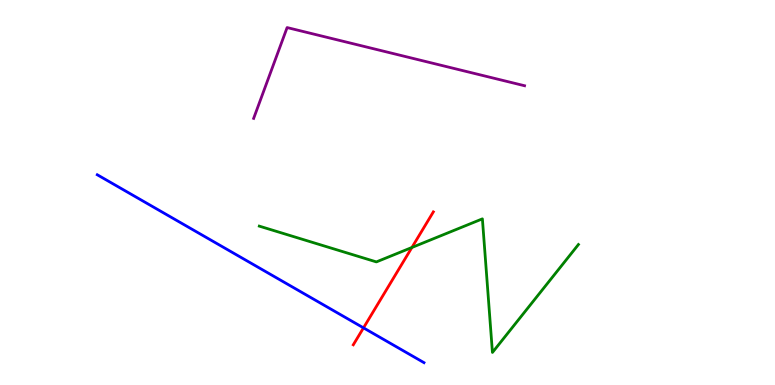[{'lines': ['blue', 'red'], 'intersections': [{'x': 4.69, 'y': 1.48}]}, {'lines': ['green', 'red'], 'intersections': [{'x': 5.31, 'y': 3.57}]}, {'lines': ['purple', 'red'], 'intersections': []}, {'lines': ['blue', 'green'], 'intersections': []}, {'lines': ['blue', 'purple'], 'intersections': []}, {'lines': ['green', 'purple'], 'intersections': []}]